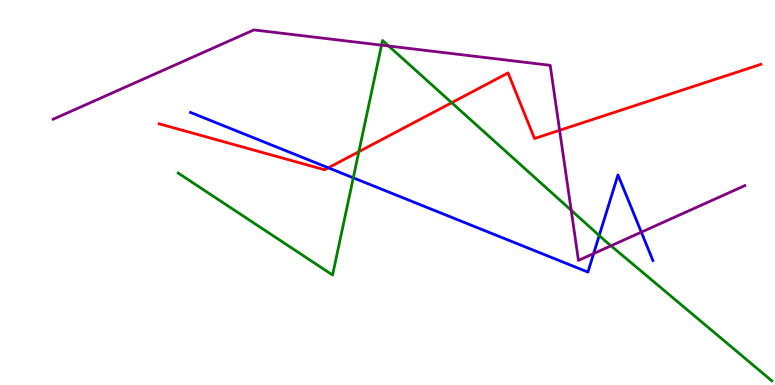[{'lines': ['blue', 'red'], 'intersections': [{'x': 4.24, 'y': 5.64}]}, {'lines': ['green', 'red'], 'intersections': [{'x': 4.63, 'y': 6.06}, {'x': 5.83, 'y': 7.33}]}, {'lines': ['purple', 'red'], 'intersections': [{'x': 7.22, 'y': 6.62}]}, {'lines': ['blue', 'green'], 'intersections': [{'x': 4.56, 'y': 5.38}, {'x': 7.73, 'y': 3.88}]}, {'lines': ['blue', 'purple'], 'intersections': [{'x': 7.66, 'y': 3.41}, {'x': 8.28, 'y': 3.97}]}, {'lines': ['green', 'purple'], 'intersections': [{'x': 4.92, 'y': 8.83}, {'x': 5.02, 'y': 8.8}, {'x': 7.37, 'y': 4.54}, {'x': 7.88, 'y': 3.62}]}]